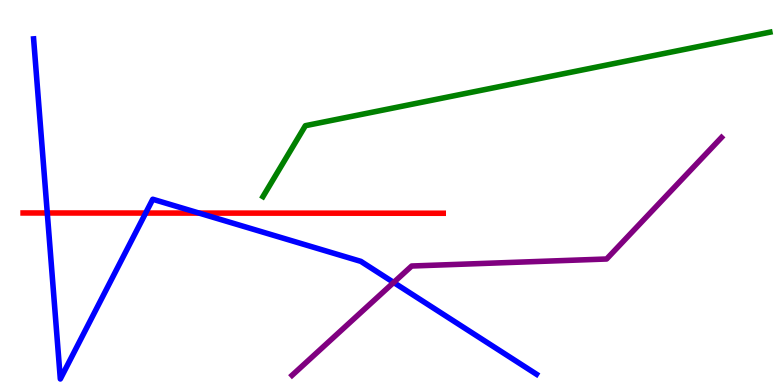[{'lines': ['blue', 'red'], 'intersections': [{'x': 0.61, 'y': 4.47}, {'x': 1.88, 'y': 4.47}, {'x': 2.57, 'y': 4.47}]}, {'lines': ['green', 'red'], 'intersections': []}, {'lines': ['purple', 'red'], 'intersections': []}, {'lines': ['blue', 'green'], 'intersections': []}, {'lines': ['blue', 'purple'], 'intersections': [{'x': 5.08, 'y': 2.66}]}, {'lines': ['green', 'purple'], 'intersections': []}]